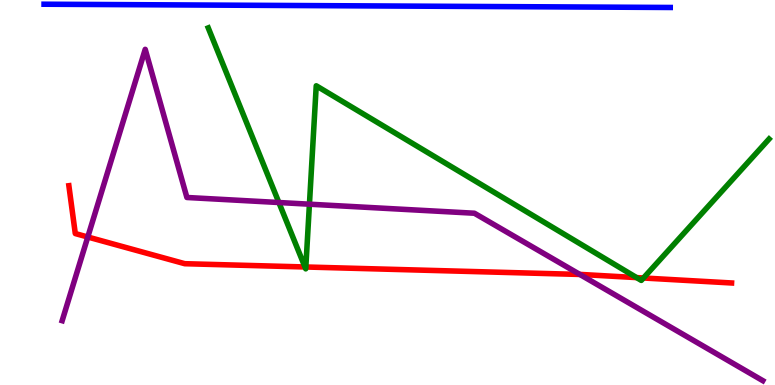[{'lines': ['blue', 'red'], 'intersections': []}, {'lines': ['green', 'red'], 'intersections': [{'x': 3.93, 'y': 3.07}, {'x': 3.95, 'y': 3.07}, {'x': 8.21, 'y': 2.79}, {'x': 8.3, 'y': 2.78}]}, {'lines': ['purple', 'red'], 'intersections': [{'x': 1.13, 'y': 3.84}, {'x': 7.48, 'y': 2.87}]}, {'lines': ['blue', 'green'], 'intersections': []}, {'lines': ['blue', 'purple'], 'intersections': []}, {'lines': ['green', 'purple'], 'intersections': [{'x': 3.6, 'y': 4.74}, {'x': 3.99, 'y': 4.7}]}]